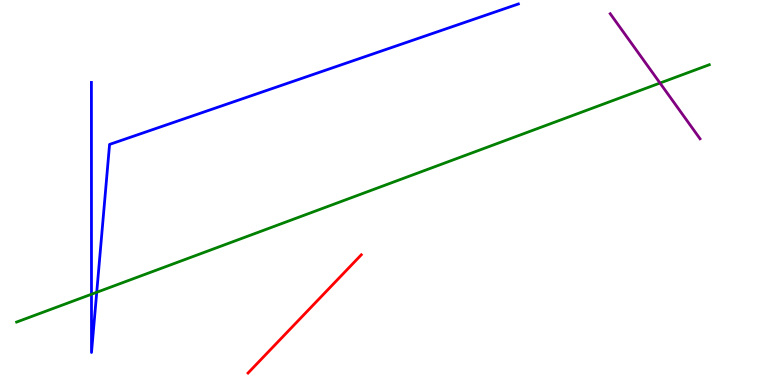[{'lines': ['blue', 'red'], 'intersections': []}, {'lines': ['green', 'red'], 'intersections': []}, {'lines': ['purple', 'red'], 'intersections': []}, {'lines': ['blue', 'green'], 'intersections': [{'x': 1.18, 'y': 2.36}, {'x': 1.25, 'y': 2.41}]}, {'lines': ['blue', 'purple'], 'intersections': []}, {'lines': ['green', 'purple'], 'intersections': [{'x': 8.52, 'y': 7.84}]}]